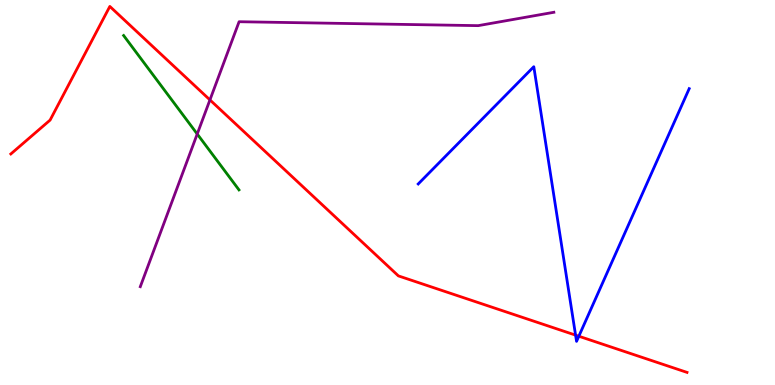[{'lines': ['blue', 'red'], 'intersections': [{'x': 7.43, 'y': 1.3}, {'x': 7.47, 'y': 1.27}]}, {'lines': ['green', 'red'], 'intersections': []}, {'lines': ['purple', 'red'], 'intersections': [{'x': 2.71, 'y': 7.4}]}, {'lines': ['blue', 'green'], 'intersections': []}, {'lines': ['blue', 'purple'], 'intersections': []}, {'lines': ['green', 'purple'], 'intersections': [{'x': 2.54, 'y': 6.52}]}]